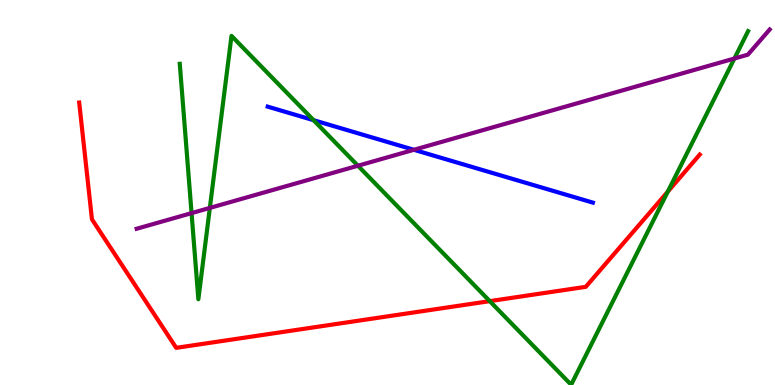[{'lines': ['blue', 'red'], 'intersections': []}, {'lines': ['green', 'red'], 'intersections': [{'x': 6.32, 'y': 2.18}, {'x': 8.62, 'y': 5.02}]}, {'lines': ['purple', 'red'], 'intersections': []}, {'lines': ['blue', 'green'], 'intersections': [{'x': 4.05, 'y': 6.88}]}, {'lines': ['blue', 'purple'], 'intersections': [{'x': 5.34, 'y': 6.11}]}, {'lines': ['green', 'purple'], 'intersections': [{'x': 2.47, 'y': 4.46}, {'x': 2.71, 'y': 4.6}, {'x': 4.62, 'y': 5.7}, {'x': 9.48, 'y': 8.48}]}]